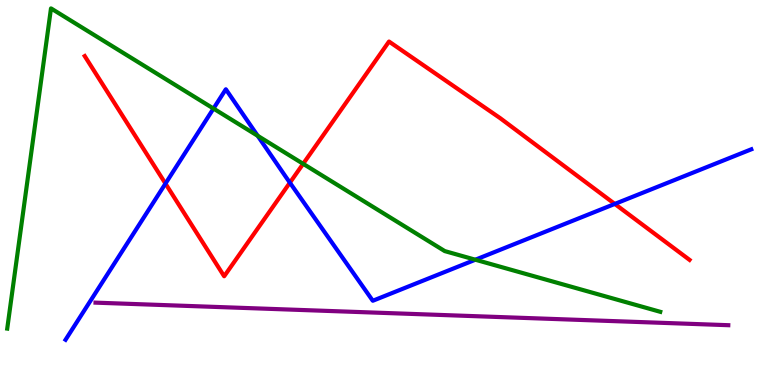[{'lines': ['blue', 'red'], 'intersections': [{'x': 2.14, 'y': 5.23}, {'x': 3.74, 'y': 5.26}, {'x': 7.93, 'y': 4.7}]}, {'lines': ['green', 'red'], 'intersections': [{'x': 3.91, 'y': 5.75}]}, {'lines': ['purple', 'red'], 'intersections': []}, {'lines': ['blue', 'green'], 'intersections': [{'x': 2.75, 'y': 7.18}, {'x': 3.33, 'y': 6.47}, {'x': 6.13, 'y': 3.25}]}, {'lines': ['blue', 'purple'], 'intersections': []}, {'lines': ['green', 'purple'], 'intersections': []}]